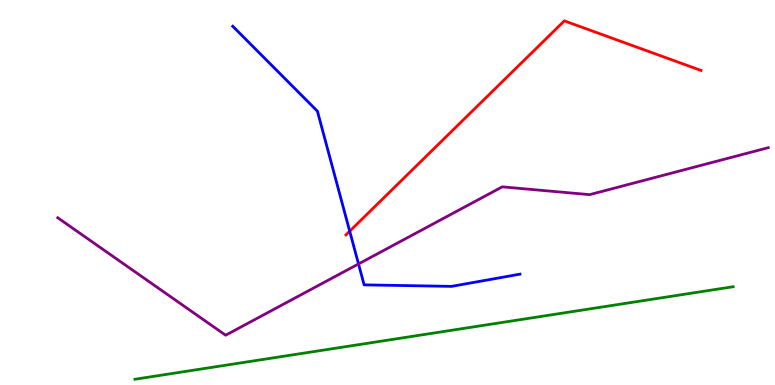[{'lines': ['blue', 'red'], 'intersections': [{'x': 4.51, 'y': 3.99}]}, {'lines': ['green', 'red'], 'intersections': []}, {'lines': ['purple', 'red'], 'intersections': []}, {'lines': ['blue', 'green'], 'intersections': []}, {'lines': ['blue', 'purple'], 'intersections': [{'x': 4.63, 'y': 3.14}]}, {'lines': ['green', 'purple'], 'intersections': []}]